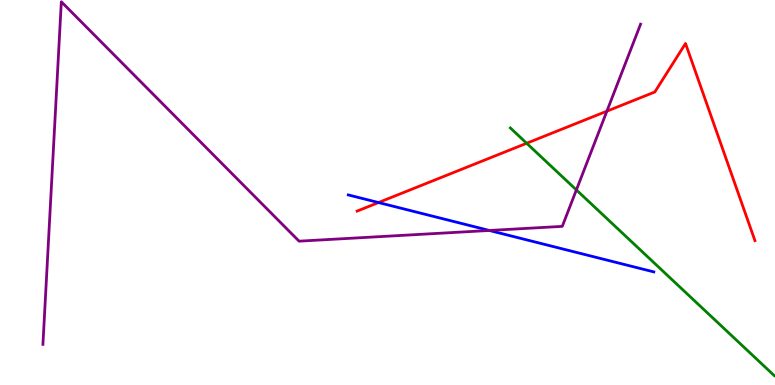[{'lines': ['blue', 'red'], 'intersections': [{'x': 4.88, 'y': 4.74}]}, {'lines': ['green', 'red'], 'intersections': [{'x': 6.8, 'y': 6.28}]}, {'lines': ['purple', 'red'], 'intersections': [{'x': 7.83, 'y': 7.11}]}, {'lines': ['blue', 'green'], 'intersections': []}, {'lines': ['blue', 'purple'], 'intersections': [{'x': 6.31, 'y': 4.01}]}, {'lines': ['green', 'purple'], 'intersections': [{'x': 7.44, 'y': 5.07}]}]